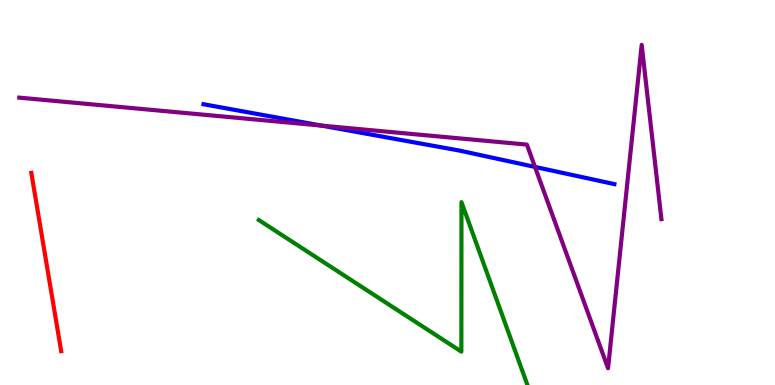[{'lines': ['blue', 'red'], 'intersections': []}, {'lines': ['green', 'red'], 'intersections': []}, {'lines': ['purple', 'red'], 'intersections': []}, {'lines': ['blue', 'green'], 'intersections': []}, {'lines': ['blue', 'purple'], 'intersections': [{'x': 4.15, 'y': 6.74}, {'x': 6.9, 'y': 5.66}]}, {'lines': ['green', 'purple'], 'intersections': []}]